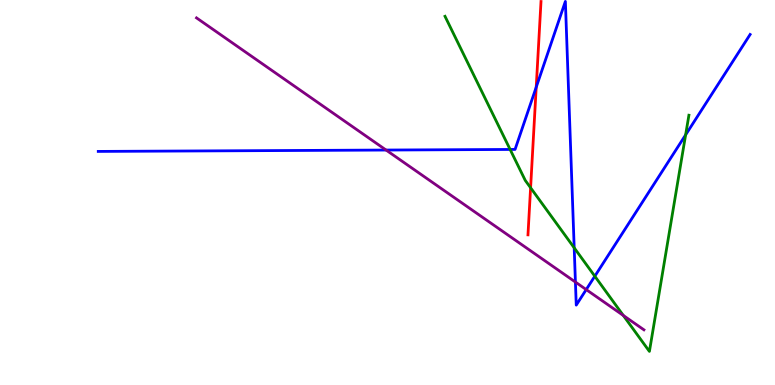[{'lines': ['blue', 'red'], 'intersections': [{'x': 6.92, 'y': 7.74}]}, {'lines': ['green', 'red'], 'intersections': [{'x': 6.85, 'y': 5.12}]}, {'lines': ['purple', 'red'], 'intersections': []}, {'lines': ['blue', 'green'], 'intersections': [{'x': 6.58, 'y': 6.12}, {'x': 7.41, 'y': 3.56}, {'x': 7.68, 'y': 2.83}, {'x': 8.85, 'y': 6.5}]}, {'lines': ['blue', 'purple'], 'intersections': [{'x': 4.98, 'y': 6.1}, {'x': 7.42, 'y': 2.67}, {'x': 7.56, 'y': 2.48}]}, {'lines': ['green', 'purple'], 'intersections': [{'x': 8.04, 'y': 1.81}]}]